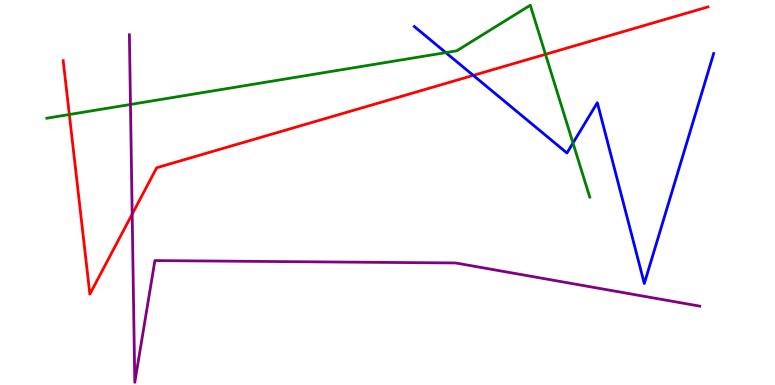[{'lines': ['blue', 'red'], 'intersections': [{'x': 6.11, 'y': 8.04}]}, {'lines': ['green', 'red'], 'intersections': [{'x': 0.895, 'y': 7.03}, {'x': 7.04, 'y': 8.59}]}, {'lines': ['purple', 'red'], 'intersections': [{'x': 1.71, 'y': 4.44}]}, {'lines': ['blue', 'green'], 'intersections': [{'x': 5.75, 'y': 8.63}, {'x': 7.39, 'y': 6.29}]}, {'lines': ['blue', 'purple'], 'intersections': []}, {'lines': ['green', 'purple'], 'intersections': [{'x': 1.68, 'y': 7.29}]}]